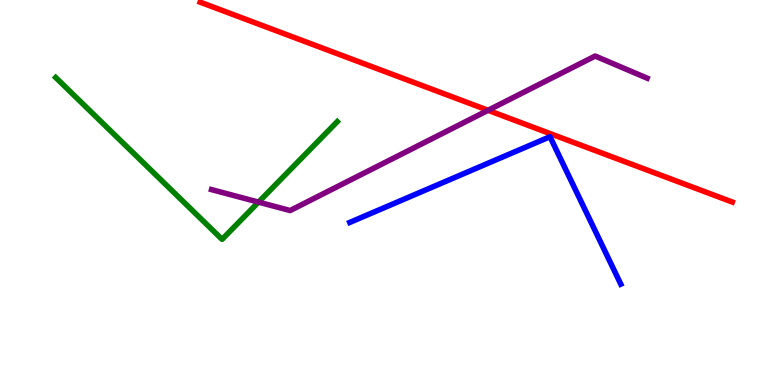[{'lines': ['blue', 'red'], 'intersections': []}, {'lines': ['green', 'red'], 'intersections': []}, {'lines': ['purple', 'red'], 'intersections': [{'x': 6.3, 'y': 7.14}]}, {'lines': ['blue', 'green'], 'intersections': []}, {'lines': ['blue', 'purple'], 'intersections': []}, {'lines': ['green', 'purple'], 'intersections': [{'x': 3.34, 'y': 4.75}]}]